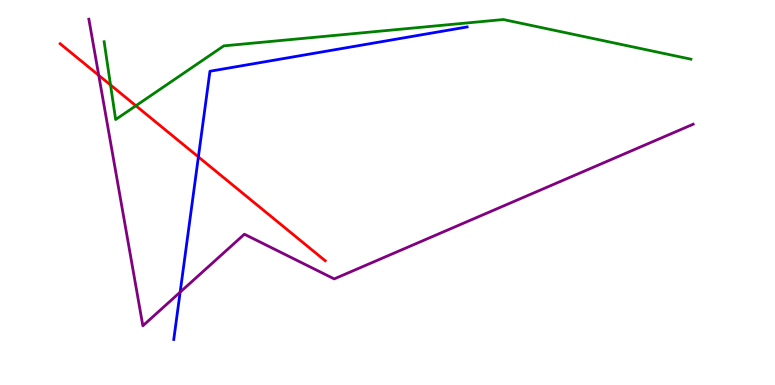[{'lines': ['blue', 'red'], 'intersections': [{'x': 2.56, 'y': 5.92}]}, {'lines': ['green', 'red'], 'intersections': [{'x': 1.43, 'y': 7.79}, {'x': 1.75, 'y': 7.25}]}, {'lines': ['purple', 'red'], 'intersections': [{'x': 1.27, 'y': 8.04}]}, {'lines': ['blue', 'green'], 'intersections': []}, {'lines': ['blue', 'purple'], 'intersections': [{'x': 2.32, 'y': 2.41}]}, {'lines': ['green', 'purple'], 'intersections': []}]